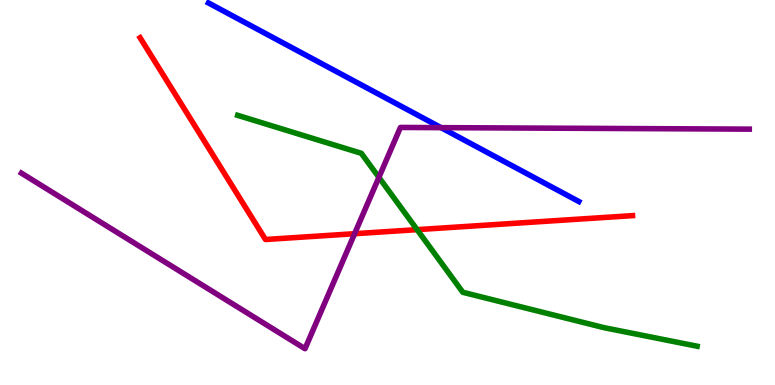[{'lines': ['blue', 'red'], 'intersections': []}, {'lines': ['green', 'red'], 'intersections': [{'x': 5.38, 'y': 4.04}]}, {'lines': ['purple', 'red'], 'intersections': [{'x': 4.58, 'y': 3.93}]}, {'lines': ['blue', 'green'], 'intersections': []}, {'lines': ['blue', 'purple'], 'intersections': [{'x': 5.69, 'y': 6.68}]}, {'lines': ['green', 'purple'], 'intersections': [{'x': 4.89, 'y': 5.39}]}]